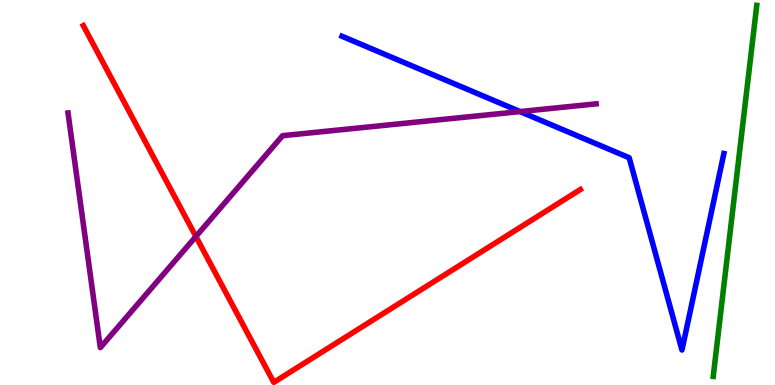[{'lines': ['blue', 'red'], 'intersections': []}, {'lines': ['green', 'red'], 'intersections': []}, {'lines': ['purple', 'red'], 'intersections': [{'x': 2.53, 'y': 3.86}]}, {'lines': ['blue', 'green'], 'intersections': []}, {'lines': ['blue', 'purple'], 'intersections': [{'x': 6.71, 'y': 7.1}]}, {'lines': ['green', 'purple'], 'intersections': []}]